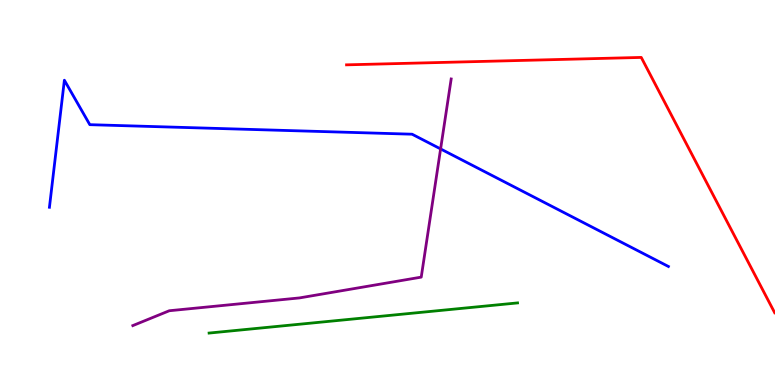[{'lines': ['blue', 'red'], 'intersections': []}, {'lines': ['green', 'red'], 'intersections': []}, {'lines': ['purple', 'red'], 'intersections': []}, {'lines': ['blue', 'green'], 'intersections': []}, {'lines': ['blue', 'purple'], 'intersections': [{'x': 5.69, 'y': 6.13}]}, {'lines': ['green', 'purple'], 'intersections': []}]